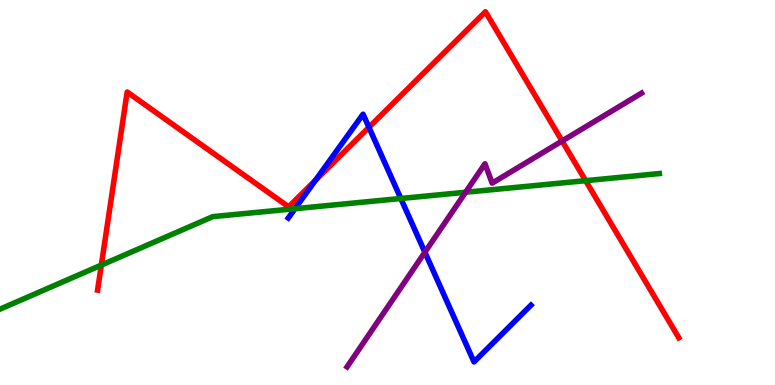[{'lines': ['blue', 'red'], 'intersections': [{'x': 4.07, 'y': 5.32}, {'x': 4.76, 'y': 6.69}]}, {'lines': ['green', 'red'], 'intersections': [{'x': 1.31, 'y': 3.11}, {'x': 7.56, 'y': 5.31}]}, {'lines': ['purple', 'red'], 'intersections': [{'x': 7.25, 'y': 6.34}]}, {'lines': ['blue', 'green'], 'intersections': [{'x': 3.81, 'y': 4.58}, {'x': 5.17, 'y': 4.84}]}, {'lines': ['blue', 'purple'], 'intersections': [{'x': 5.48, 'y': 3.45}]}, {'lines': ['green', 'purple'], 'intersections': [{'x': 6.01, 'y': 5.01}]}]